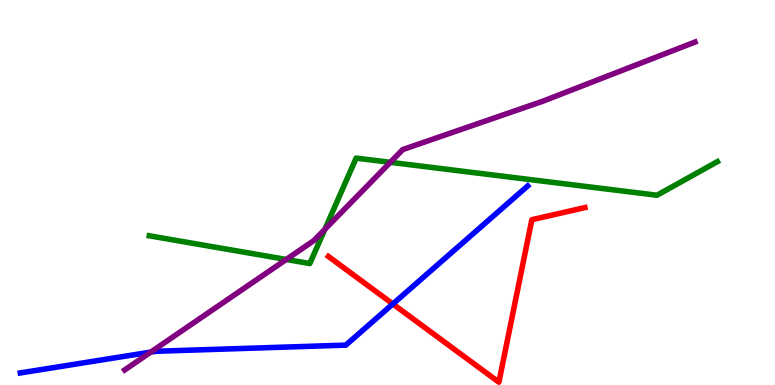[{'lines': ['blue', 'red'], 'intersections': [{'x': 5.07, 'y': 2.1}]}, {'lines': ['green', 'red'], 'intersections': []}, {'lines': ['purple', 'red'], 'intersections': []}, {'lines': ['blue', 'green'], 'intersections': []}, {'lines': ['blue', 'purple'], 'intersections': [{'x': 1.95, 'y': 0.854}]}, {'lines': ['green', 'purple'], 'intersections': [{'x': 3.69, 'y': 3.26}, {'x': 4.19, 'y': 4.04}, {'x': 5.04, 'y': 5.78}]}]